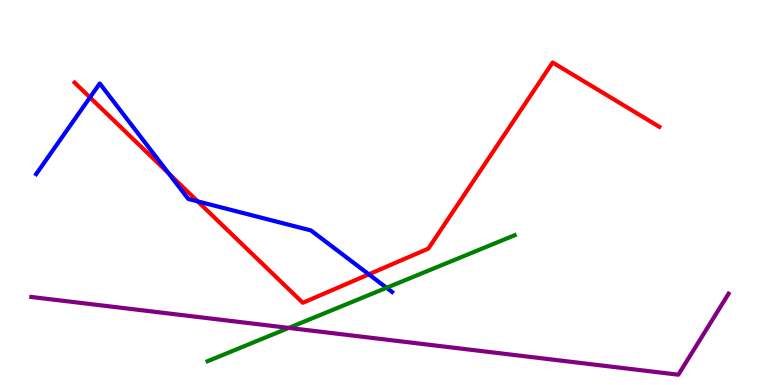[{'lines': ['blue', 'red'], 'intersections': [{'x': 1.16, 'y': 7.47}, {'x': 2.18, 'y': 5.5}, {'x': 2.55, 'y': 4.77}, {'x': 4.76, 'y': 2.87}]}, {'lines': ['green', 'red'], 'intersections': []}, {'lines': ['purple', 'red'], 'intersections': []}, {'lines': ['blue', 'green'], 'intersections': [{'x': 4.99, 'y': 2.53}]}, {'lines': ['blue', 'purple'], 'intersections': []}, {'lines': ['green', 'purple'], 'intersections': [{'x': 3.73, 'y': 1.48}]}]